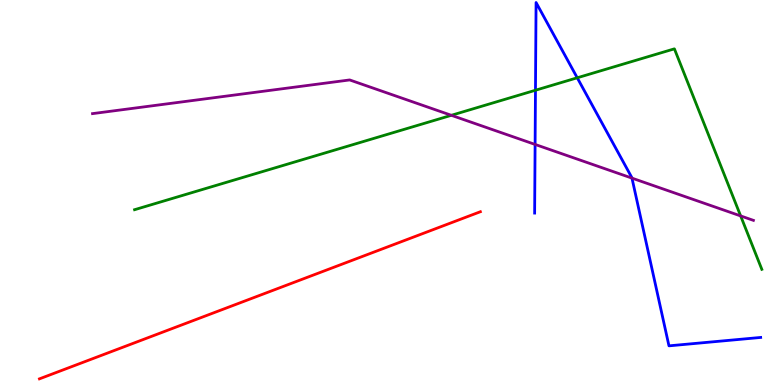[{'lines': ['blue', 'red'], 'intersections': []}, {'lines': ['green', 'red'], 'intersections': []}, {'lines': ['purple', 'red'], 'intersections': []}, {'lines': ['blue', 'green'], 'intersections': [{'x': 6.91, 'y': 7.66}, {'x': 7.45, 'y': 7.98}]}, {'lines': ['blue', 'purple'], 'intersections': [{'x': 6.9, 'y': 6.25}, {'x': 8.15, 'y': 5.37}]}, {'lines': ['green', 'purple'], 'intersections': [{'x': 5.82, 'y': 7.01}, {'x': 9.56, 'y': 4.39}]}]